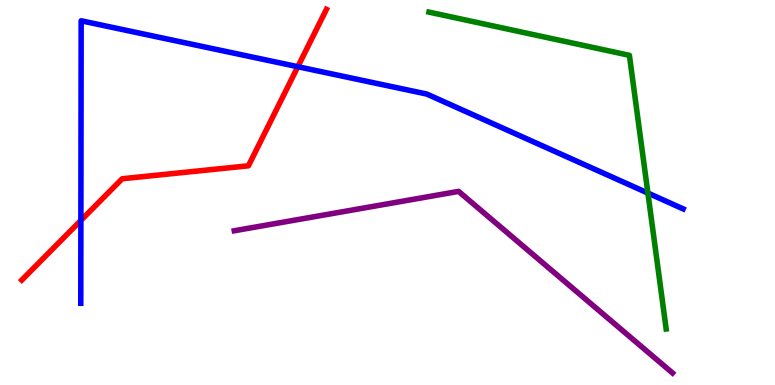[{'lines': ['blue', 'red'], 'intersections': [{'x': 1.04, 'y': 4.27}, {'x': 3.84, 'y': 8.27}]}, {'lines': ['green', 'red'], 'intersections': []}, {'lines': ['purple', 'red'], 'intersections': []}, {'lines': ['blue', 'green'], 'intersections': [{'x': 8.36, 'y': 4.98}]}, {'lines': ['blue', 'purple'], 'intersections': []}, {'lines': ['green', 'purple'], 'intersections': []}]